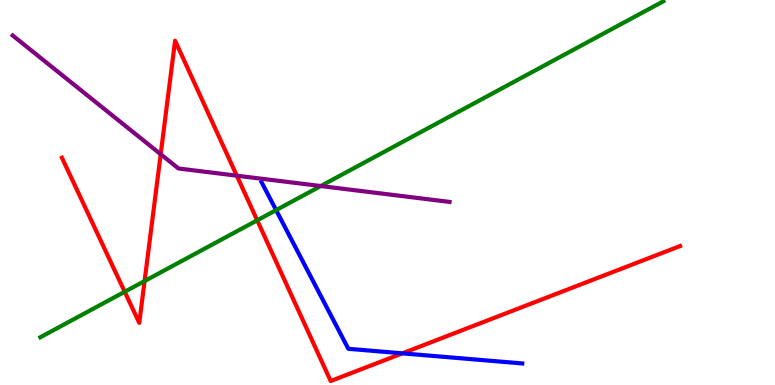[{'lines': ['blue', 'red'], 'intersections': [{'x': 5.19, 'y': 0.822}]}, {'lines': ['green', 'red'], 'intersections': [{'x': 1.61, 'y': 2.42}, {'x': 1.87, 'y': 2.7}, {'x': 3.32, 'y': 4.28}]}, {'lines': ['purple', 'red'], 'intersections': [{'x': 2.07, 'y': 5.99}, {'x': 3.06, 'y': 5.44}]}, {'lines': ['blue', 'green'], 'intersections': [{'x': 3.56, 'y': 4.54}]}, {'lines': ['blue', 'purple'], 'intersections': []}, {'lines': ['green', 'purple'], 'intersections': [{'x': 4.14, 'y': 5.17}]}]